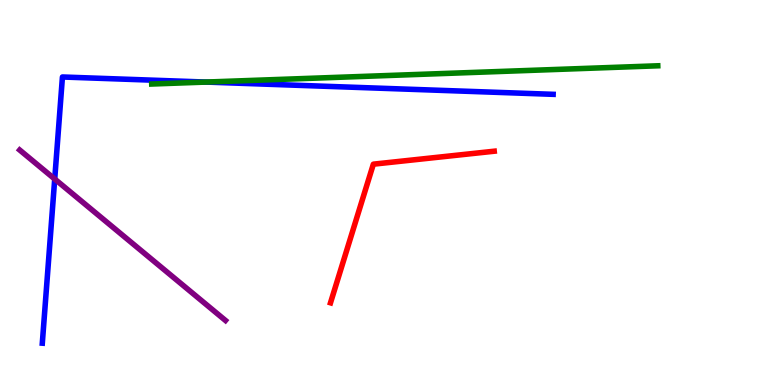[{'lines': ['blue', 'red'], 'intersections': []}, {'lines': ['green', 'red'], 'intersections': []}, {'lines': ['purple', 'red'], 'intersections': []}, {'lines': ['blue', 'green'], 'intersections': [{'x': 2.66, 'y': 7.87}]}, {'lines': ['blue', 'purple'], 'intersections': [{'x': 0.706, 'y': 5.35}]}, {'lines': ['green', 'purple'], 'intersections': []}]